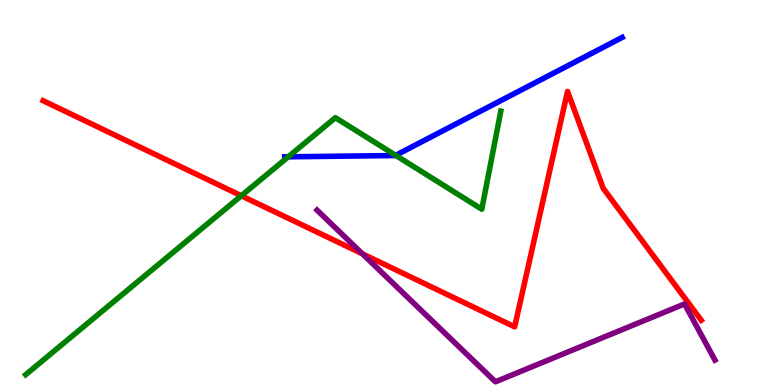[{'lines': ['blue', 'red'], 'intersections': []}, {'lines': ['green', 'red'], 'intersections': [{'x': 3.11, 'y': 4.92}]}, {'lines': ['purple', 'red'], 'intersections': [{'x': 4.68, 'y': 3.41}]}, {'lines': ['blue', 'green'], 'intersections': [{'x': 3.72, 'y': 5.93}, {'x': 5.11, 'y': 5.97}]}, {'lines': ['blue', 'purple'], 'intersections': []}, {'lines': ['green', 'purple'], 'intersections': []}]